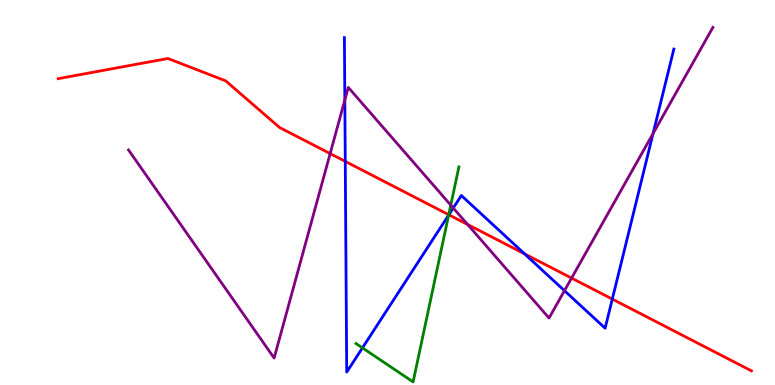[{'lines': ['blue', 'red'], 'intersections': [{'x': 4.46, 'y': 5.81}, {'x': 5.79, 'y': 4.42}, {'x': 6.77, 'y': 3.41}, {'x': 7.9, 'y': 2.23}]}, {'lines': ['green', 'red'], 'intersections': [{'x': 5.79, 'y': 4.42}]}, {'lines': ['purple', 'red'], 'intersections': [{'x': 4.26, 'y': 6.01}, {'x': 6.03, 'y': 4.17}, {'x': 7.38, 'y': 2.78}]}, {'lines': ['blue', 'green'], 'intersections': [{'x': 4.68, 'y': 0.964}, {'x': 5.79, 'y': 4.41}]}, {'lines': ['blue', 'purple'], 'intersections': [{'x': 4.45, 'y': 7.4}, {'x': 5.85, 'y': 4.6}, {'x': 7.28, 'y': 2.45}, {'x': 8.43, 'y': 6.53}]}, {'lines': ['green', 'purple'], 'intersections': [{'x': 5.82, 'y': 4.67}]}]